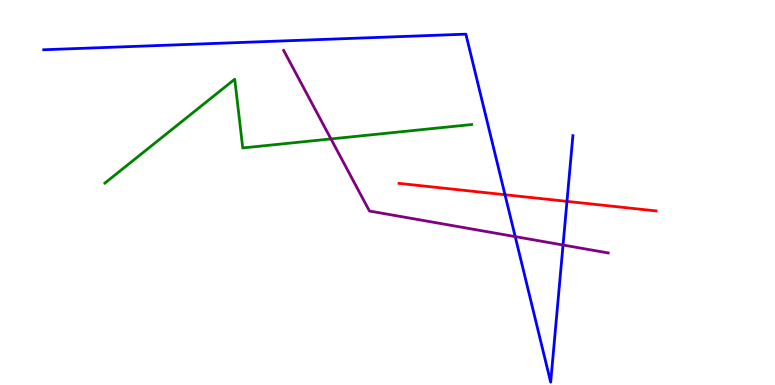[{'lines': ['blue', 'red'], 'intersections': [{'x': 6.52, 'y': 4.94}, {'x': 7.32, 'y': 4.77}]}, {'lines': ['green', 'red'], 'intersections': []}, {'lines': ['purple', 'red'], 'intersections': []}, {'lines': ['blue', 'green'], 'intersections': []}, {'lines': ['blue', 'purple'], 'intersections': [{'x': 6.65, 'y': 3.85}, {'x': 7.27, 'y': 3.64}]}, {'lines': ['green', 'purple'], 'intersections': [{'x': 4.27, 'y': 6.39}]}]